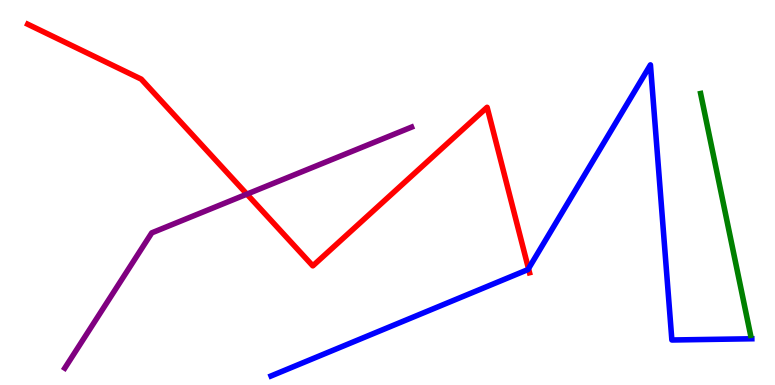[{'lines': ['blue', 'red'], 'intersections': [{'x': 6.82, 'y': 3.02}]}, {'lines': ['green', 'red'], 'intersections': []}, {'lines': ['purple', 'red'], 'intersections': [{'x': 3.19, 'y': 4.96}]}, {'lines': ['blue', 'green'], 'intersections': []}, {'lines': ['blue', 'purple'], 'intersections': []}, {'lines': ['green', 'purple'], 'intersections': []}]